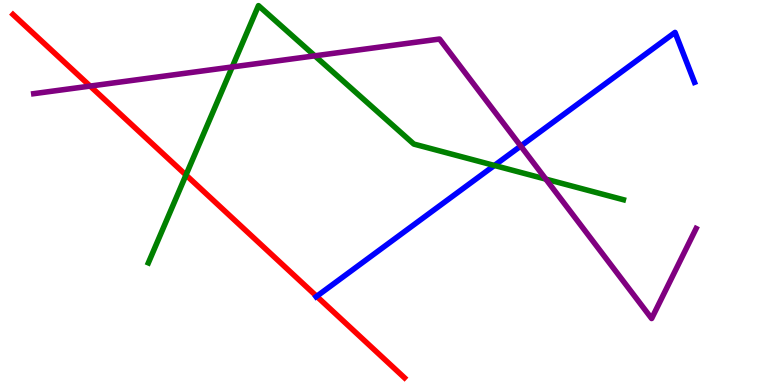[{'lines': ['blue', 'red'], 'intersections': [{'x': 4.09, 'y': 2.3}]}, {'lines': ['green', 'red'], 'intersections': [{'x': 2.4, 'y': 5.45}]}, {'lines': ['purple', 'red'], 'intersections': [{'x': 1.16, 'y': 7.76}]}, {'lines': ['blue', 'green'], 'intersections': [{'x': 6.38, 'y': 5.7}]}, {'lines': ['blue', 'purple'], 'intersections': [{'x': 6.72, 'y': 6.21}]}, {'lines': ['green', 'purple'], 'intersections': [{'x': 3.0, 'y': 8.26}, {'x': 4.06, 'y': 8.55}, {'x': 7.04, 'y': 5.35}]}]